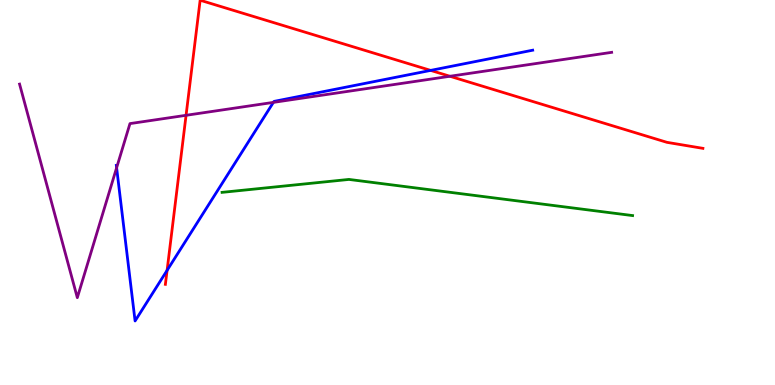[{'lines': ['blue', 'red'], 'intersections': [{'x': 2.16, 'y': 2.98}, {'x': 5.56, 'y': 8.17}]}, {'lines': ['green', 'red'], 'intersections': []}, {'lines': ['purple', 'red'], 'intersections': [{'x': 2.4, 'y': 7.01}, {'x': 5.81, 'y': 8.02}]}, {'lines': ['blue', 'green'], 'intersections': []}, {'lines': ['blue', 'purple'], 'intersections': [{'x': 1.5, 'y': 5.64}, {'x': 3.53, 'y': 7.34}]}, {'lines': ['green', 'purple'], 'intersections': []}]